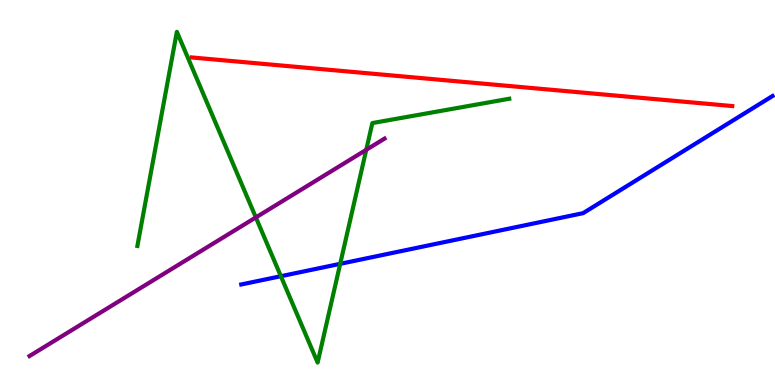[{'lines': ['blue', 'red'], 'intersections': []}, {'lines': ['green', 'red'], 'intersections': []}, {'lines': ['purple', 'red'], 'intersections': []}, {'lines': ['blue', 'green'], 'intersections': [{'x': 3.62, 'y': 2.83}, {'x': 4.39, 'y': 3.15}]}, {'lines': ['blue', 'purple'], 'intersections': []}, {'lines': ['green', 'purple'], 'intersections': [{'x': 3.3, 'y': 4.35}, {'x': 4.73, 'y': 6.11}]}]